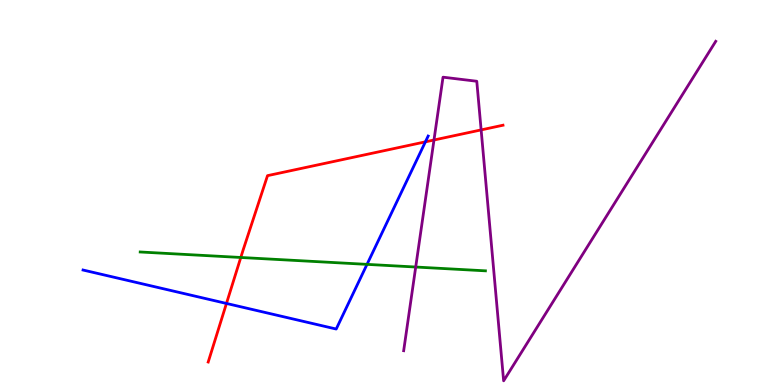[{'lines': ['blue', 'red'], 'intersections': [{'x': 2.92, 'y': 2.12}, {'x': 5.49, 'y': 6.32}]}, {'lines': ['green', 'red'], 'intersections': [{'x': 3.11, 'y': 3.31}]}, {'lines': ['purple', 'red'], 'intersections': [{'x': 5.6, 'y': 6.36}, {'x': 6.21, 'y': 6.63}]}, {'lines': ['blue', 'green'], 'intersections': [{'x': 4.74, 'y': 3.13}]}, {'lines': ['blue', 'purple'], 'intersections': []}, {'lines': ['green', 'purple'], 'intersections': [{'x': 5.36, 'y': 3.06}]}]